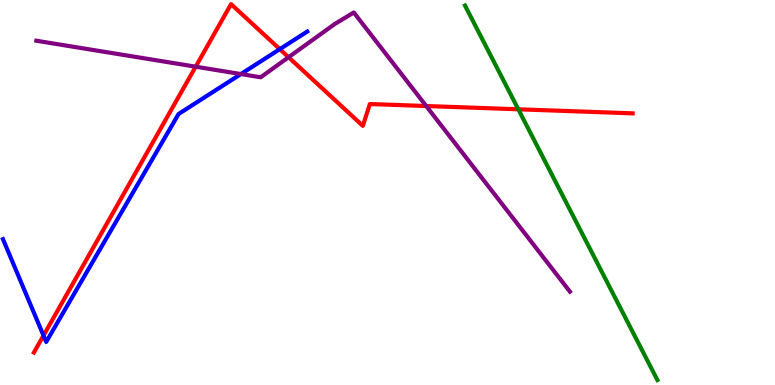[{'lines': ['blue', 'red'], 'intersections': [{'x': 0.561, 'y': 1.28}, {'x': 3.61, 'y': 8.72}]}, {'lines': ['green', 'red'], 'intersections': [{'x': 6.69, 'y': 7.16}]}, {'lines': ['purple', 'red'], 'intersections': [{'x': 2.52, 'y': 8.27}, {'x': 3.72, 'y': 8.51}, {'x': 5.5, 'y': 7.25}]}, {'lines': ['blue', 'green'], 'intersections': []}, {'lines': ['blue', 'purple'], 'intersections': [{'x': 3.11, 'y': 8.08}]}, {'lines': ['green', 'purple'], 'intersections': []}]